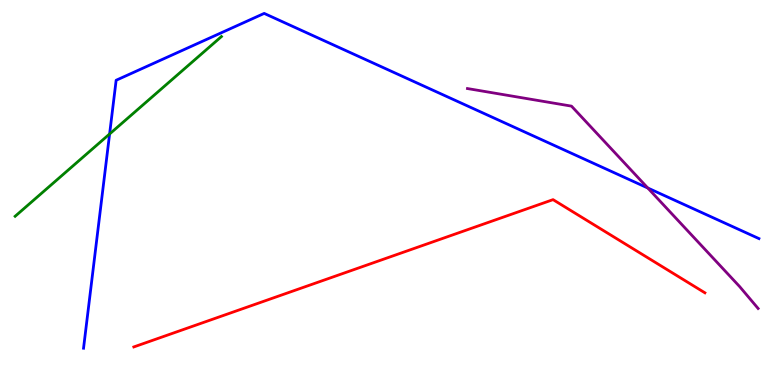[{'lines': ['blue', 'red'], 'intersections': []}, {'lines': ['green', 'red'], 'intersections': []}, {'lines': ['purple', 'red'], 'intersections': []}, {'lines': ['blue', 'green'], 'intersections': [{'x': 1.41, 'y': 6.52}]}, {'lines': ['blue', 'purple'], 'intersections': [{'x': 8.36, 'y': 5.12}]}, {'lines': ['green', 'purple'], 'intersections': []}]